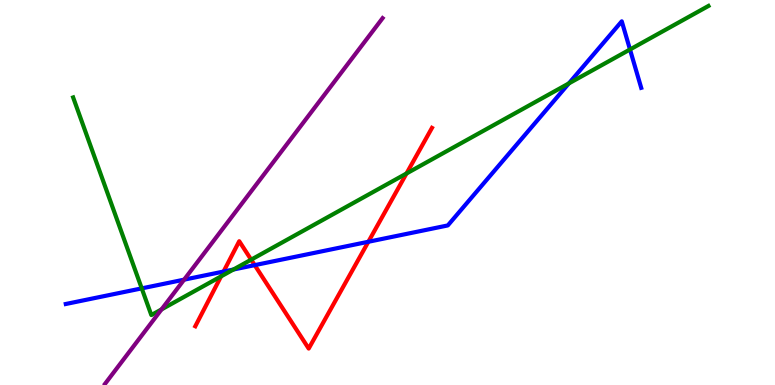[{'lines': ['blue', 'red'], 'intersections': [{'x': 2.88, 'y': 2.95}, {'x': 3.29, 'y': 3.11}, {'x': 4.75, 'y': 3.72}]}, {'lines': ['green', 'red'], 'intersections': [{'x': 2.85, 'y': 2.82}, {'x': 3.24, 'y': 3.26}, {'x': 5.25, 'y': 5.49}]}, {'lines': ['purple', 'red'], 'intersections': []}, {'lines': ['blue', 'green'], 'intersections': [{'x': 1.83, 'y': 2.51}, {'x': 3.01, 'y': 3.0}, {'x': 7.34, 'y': 7.83}, {'x': 8.13, 'y': 8.71}]}, {'lines': ['blue', 'purple'], 'intersections': [{'x': 2.38, 'y': 2.74}]}, {'lines': ['green', 'purple'], 'intersections': [{'x': 2.08, 'y': 1.96}]}]